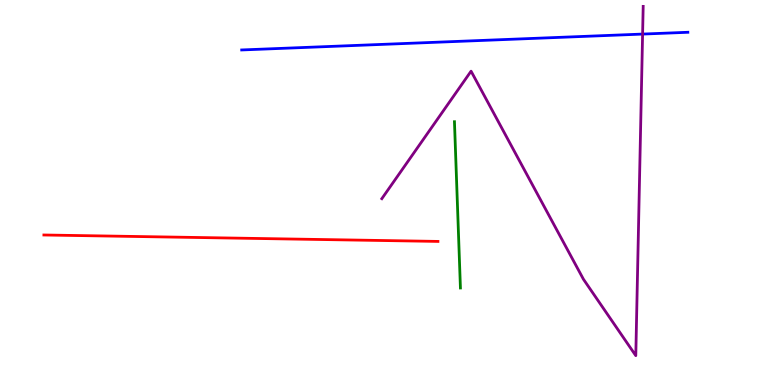[{'lines': ['blue', 'red'], 'intersections': []}, {'lines': ['green', 'red'], 'intersections': []}, {'lines': ['purple', 'red'], 'intersections': []}, {'lines': ['blue', 'green'], 'intersections': []}, {'lines': ['blue', 'purple'], 'intersections': [{'x': 8.29, 'y': 9.11}]}, {'lines': ['green', 'purple'], 'intersections': []}]